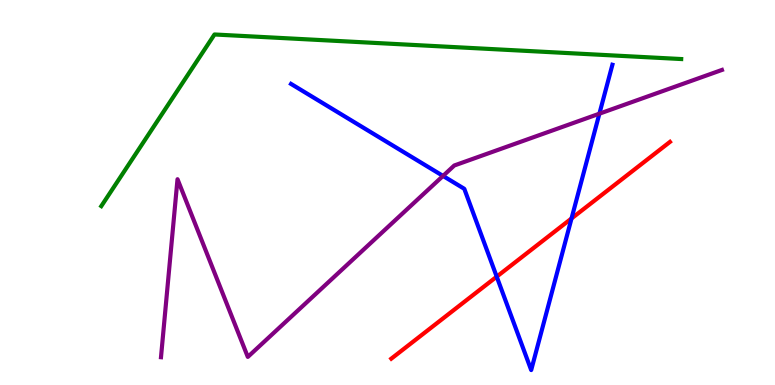[{'lines': ['blue', 'red'], 'intersections': [{'x': 6.41, 'y': 2.81}, {'x': 7.37, 'y': 4.33}]}, {'lines': ['green', 'red'], 'intersections': []}, {'lines': ['purple', 'red'], 'intersections': []}, {'lines': ['blue', 'green'], 'intersections': []}, {'lines': ['blue', 'purple'], 'intersections': [{'x': 5.72, 'y': 5.43}, {'x': 7.73, 'y': 7.05}]}, {'lines': ['green', 'purple'], 'intersections': []}]